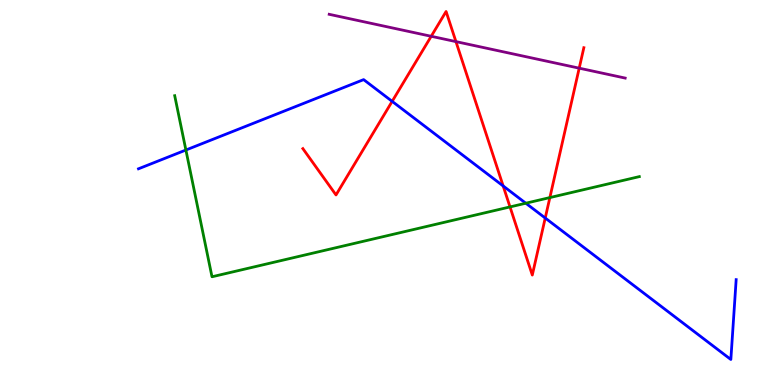[{'lines': ['blue', 'red'], 'intersections': [{'x': 5.06, 'y': 7.37}, {'x': 6.49, 'y': 5.17}, {'x': 7.04, 'y': 4.34}]}, {'lines': ['green', 'red'], 'intersections': [{'x': 6.58, 'y': 4.63}, {'x': 7.1, 'y': 4.87}]}, {'lines': ['purple', 'red'], 'intersections': [{'x': 5.56, 'y': 9.06}, {'x': 5.88, 'y': 8.92}, {'x': 7.47, 'y': 8.23}]}, {'lines': ['blue', 'green'], 'intersections': [{'x': 2.4, 'y': 6.1}, {'x': 6.78, 'y': 4.72}]}, {'lines': ['blue', 'purple'], 'intersections': []}, {'lines': ['green', 'purple'], 'intersections': []}]